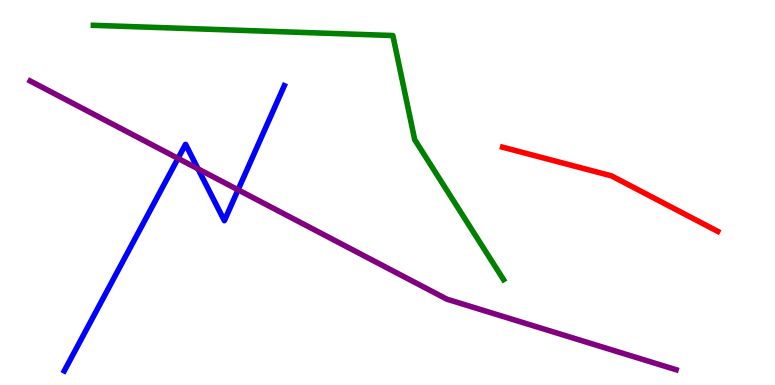[{'lines': ['blue', 'red'], 'intersections': []}, {'lines': ['green', 'red'], 'intersections': []}, {'lines': ['purple', 'red'], 'intersections': []}, {'lines': ['blue', 'green'], 'intersections': []}, {'lines': ['blue', 'purple'], 'intersections': [{'x': 2.3, 'y': 5.89}, {'x': 2.56, 'y': 5.61}, {'x': 3.07, 'y': 5.07}]}, {'lines': ['green', 'purple'], 'intersections': []}]